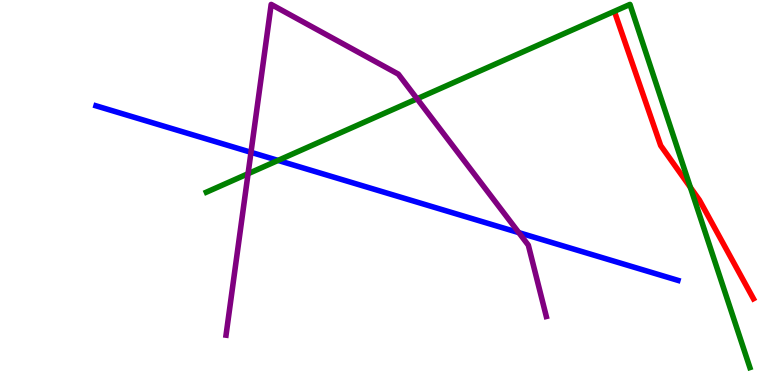[{'lines': ['blue', 'red'], 'intersections': []}, {'lines': ['green', 'red'], 'intersections': [{'x': 8.91, 'y': 5.13}]}, {'lines': ['purple', 'red'], 'intersections': []}, {'lines': ['blue', 'green'], 'intersections': [{'x': 3.59, 'y': 5.83}]}, {'lines': ['blue', 'purple'], 'intersections': [{'x': 3.24, 'y': 6.04}, {'x': 6.69, 'y': 3.96}]}, {'lines': ['green', 'purple'], 'intersections': [{'x': 3.2, 'y': 5.49}, {'x': 5.38, 'y': 7.43}]}]